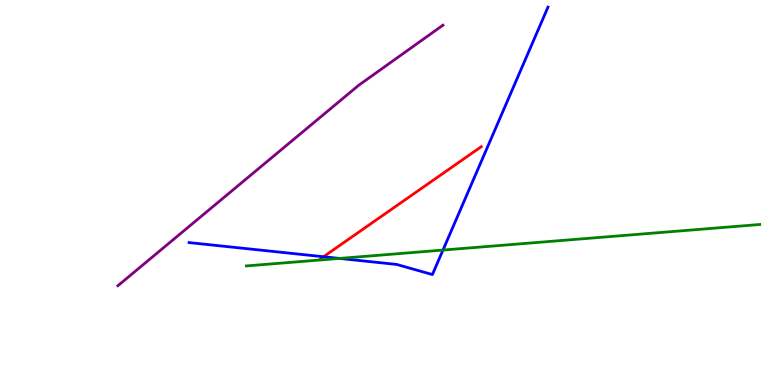[{'lines': ['blue', 'red'], 'intersections': [{'x': 4.17, 'y': 3.33}]}, {'lines': ['green', 'red'], 'intersections': []}, {'lines': ['purple', 'red'], 'intersections': []}, {'lines': ['blue', 'green'], 'intersections': [{'x': 4.38, 'y': 3.29}, {'x': 5.72, 'y': 3.5}]}, {'lines': ['blue', 'purple'], 'intersections': []}, {'lines': ['green', 'purple'], 'intersections': []}]